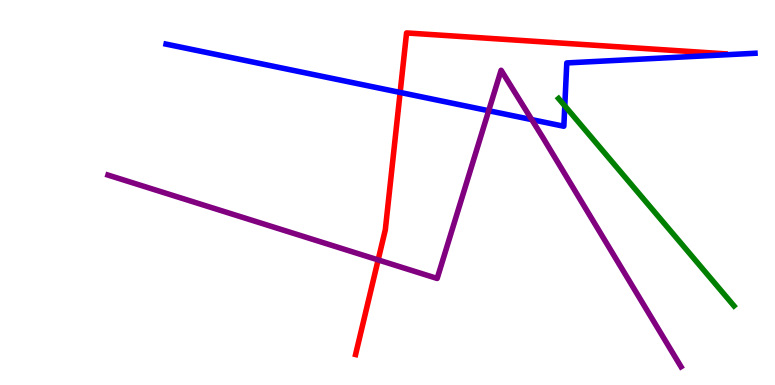[{'lines': ['blue', 'red'], 'intersections': [{'x': 5.16, 'y': 7.6}]}, {'lines': ['green', 'red'], 'intersections': []}, {'lines': ['purple', 'red'], 'intersections': [{'x': 4.88, 'y': 3.25}]}, {'lines': ['blue', 'green'], 'intersections': [{'x': 7.29, 'y': 7.25}]}, {'lines': ['blue', 'purple'], 'intersections': [{'x': 6.31, 'y': 7.12}, {'x': 6.86, 'y': 6.89}]}, {'lines': ['green', 'purple'], 'intersections': []}]